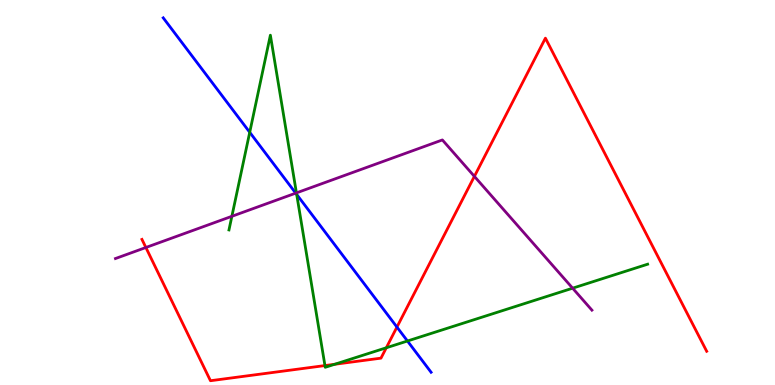[{'lines': ['blue', 'red'], 'intersections': [{'x': 5.12, 'y': 1.5}]}, {'lines': ['green', 'red'], 'intersections': [{'x': 4.19, 'y': 0.505}, {'x': 4.32, 'y': 0.538}, {'x': 4.98, 'y': 0.967}]}, {'lines': ['purple', 'red'], 'intersections': [{'x': 1.88, 'y': 3.57}, {'x': 6.12, 'y': 5.42}]}, {'lines': ['blue', 'green'], 'intersections': [{'x': 3.22, 'y': 6.56}, {'x': 3.83, 'y': 4.95}, {'x': 5.26, 'y': 1.14}]}, {'lines': ['blue', 'purple'], 'intersections': [{'x': 3.82, 'y': 4.98}]}, {'lines': ['green', 'purple'], 'intersections': [{'x': 2.99, 'y': 4.38}, {'x': 3.82, 'y': 4.99}, {'x': 7.39, 'y': 2.51}]}]